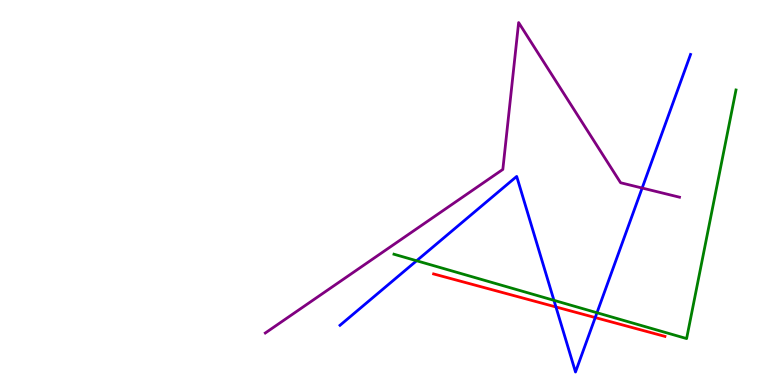[{'lines': ['blue', 'red'], 'intersections': [{'x': 7.17, 'y': 2.03}, {'x': 7.68, 'y': 1.75}]}, {'lines': ['green', 'red'], 'intersections': []}, {'lines': ['purple', 'red'], 'intersections': []}, {'lines': ['blue', 'green'], 'intersections': [{'x': 5.38, 'y': 3.23}, {'x': 7.15, 'y': 2.2}, {'x': 7.7, 'y': 1.88}]}, {'lines': ['blue', 'purple'], 'intersections': [{'x': 8.29, 'y': 5.12}]}, {'lines': ['green', 'purple'], 'intersections': []}]